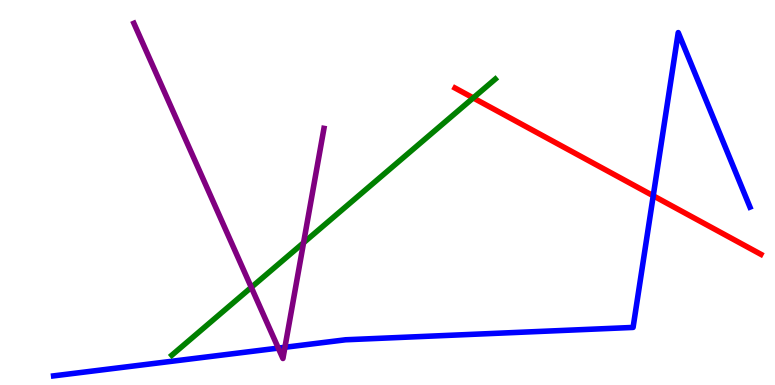[{'lines': ['blue', 'red'], 'intersections': [{'x': 8.43, 'y': 4.91}]}, {'lines': ['green', 'red'], 'intersections': [{'x': 6.11, 'y': 7.46}]}, {'lines': ['purple', 'red'], 'intersections': []}, {'lines': ['blue', 'green'], 'intersections': []}, {'lines': ['blue', 'purple'], 'intersections': [{'x': 3.59, 'y': 0.958}, {'x': 3.68, 'y': 0.98}]}, {'lines': ['green', 'purple'], 'intersections': [{'x': 3.24, 'y': 2.54}, {'x': 3.92, 'y': 3.7}]}]